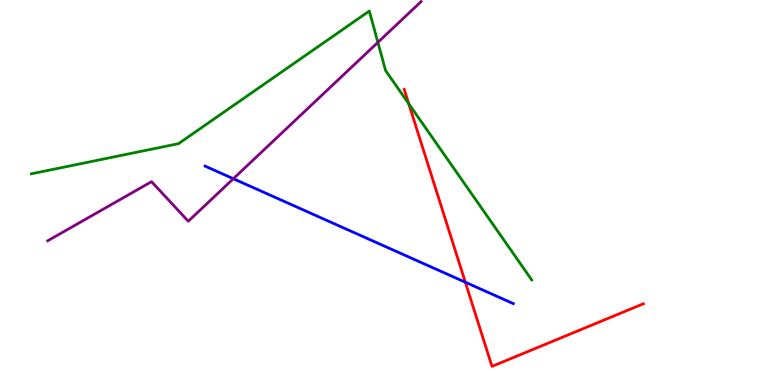[{'lines': ['blue', 'red'], 'intersections': [{'x': 6.0, 'y': 2.67}]}, {'lines': ['green', 'red'], 'intersections': [{'x': 5.27, 'y': 7.3}]}, {'lines': ['purple', 'red'], 'intersections': []}, {'lines': ['blue', 'green'], 'intersections': []}, {'lines': ['blue', 'purple'], 'intersections': [{'x': 3.01, 'y': 5.36}]}, {'lines': ['green', 'purple'], 'intersections': [{'x': 4.88, 'y': 8.9}]}]